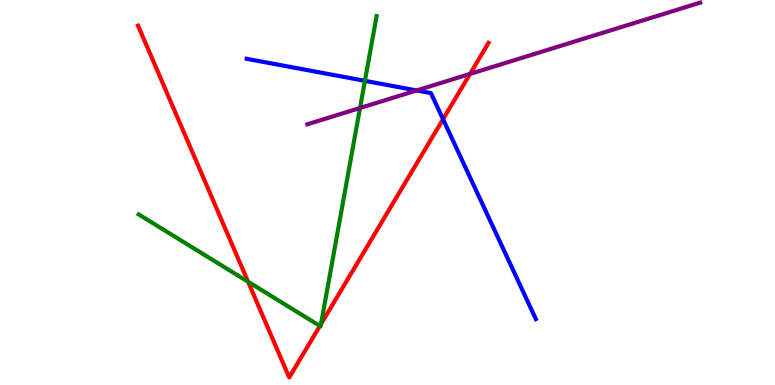[{'lines': ['blue', 'red'], 'intersections': [{'x': 5.72, 'y': 6.9}]}, {'lines': ['green', 'red'], 'intersections': [{'x': 3.2, 'y': 2.68}, {'x': 4.13, 'y': 1.53}, {'x': 4.14, 'y': 1.58}]}, {'lines': ['purple', 'red'], 'intersections': [{'x': 6.06, 'y': 8.08}]}, {'lines': ['blue', 'green'], 'intersections': [{'x': 4.71, 'y': 7.9}]}, {'lines': ['blue', 'purple'], 'intersections': [{'x': 5.38, 'y': 7.65}]}, {'lines': ['green', 'purple'], 'intersections': [{'x': 4.65, 'y': 7.2}]}]